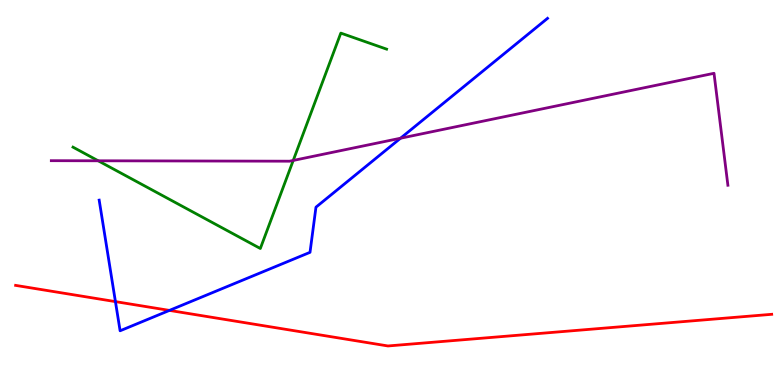[{'lines': ['blue', 'red'], 'intersections': [{'x': 1.49, 'y': 2.17}, {'x': 2.19, 'y': 1.94}]}, {'lines': ['green', 'red'], 'intersections': []}, {'lines': ['purple', 'red'], 'intersections': []}, {'lines': ['blue', 'green'], 'intersections': []}, {'lines': ['blue', 'purple'], 'intersections': [{'x': 5.17, 'y': 6.41}]}, {'lines': ['green', 'purple'], 'intersections': [{'x': 1.27, 'y': 5.82}, {'x': 3.78, 'y': 5.83}]}]